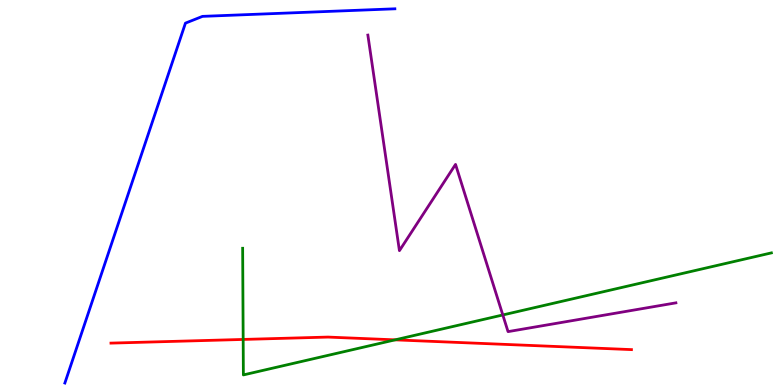[{'lines': ['blue', 'red'], 'intersections': []}, {'lines': ['green', 'red'], 'intersections': [{'x': 3.14, 'y': 1.18}, {'x': 5.1, 'y': 1.17}]}, {'lines': ['purple', 'red'], 'intersections': []}, {'lines': ['blue', 'green'], 'intersections': []}, {'lines': ['blue', 'purple'], 'intersections': []}, {'lines': ['green', 'purple'], 'intersections': [{'x': 6.49, 'y': 1.82}]}]